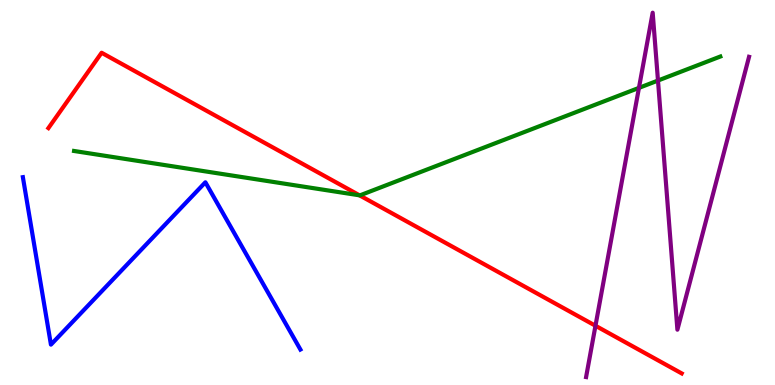[{'lines': ['blue', 'red'], 'intersections': []}, {'lines': ['green', 'red'], 'intersections': [{'x': 4.64, 'y': 4.93}]}, {'lines': ['purple', 'red'], 'intersections': [{'x': 7.68, 'y': 1.54}]}, {'lines': ['blue', 'green'], 'intersections': []}, {'lines': ['blue', 'purple'], 'intersections': []}, {'lines': ['green', 'purple'], 'intersections': [{'x': 8.24, 'y': 7.72}, {'x': 8.49, 'y': 7.91}]}]